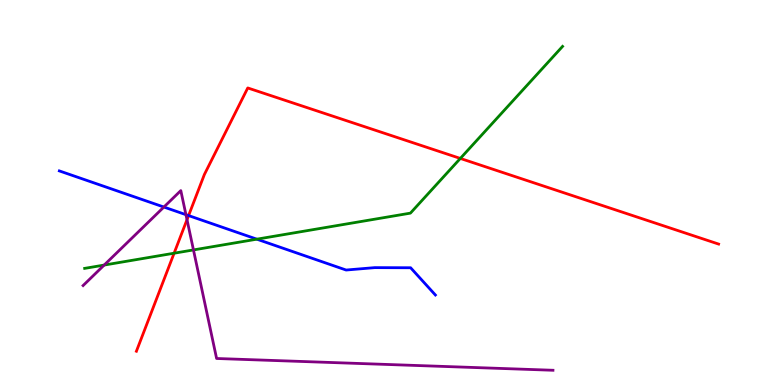[{'lines': ['blue', 'red'], 'intersections': [{'x': 2.43, 'y': 4.4}]}, {'lines': ['green', 'red'], 'intersections': [{'x': 2.25, 'y': 3.42}, {'x': 5.94, 'y': 5.88}]}, {'lines': ['purple', 'red'], 'intersections': [{'x': 2.41, 'y': 4.29}]}, {'lines': ['blue', 'green'], 'intersections': [{'x': 3.31, 'y': 3.79}]}, {'lines': ['blue', 'purple'], 'intersections': [{'x': 2.11, 'y': 4.62}, {'x': 2.4, 'y': 4.42}]}, {'lines': ['green', 'purple'], 'intersections': [{'x': 1.34, 'y': 3.12}, {'x': 2.5, 'y': 3.51}]}]